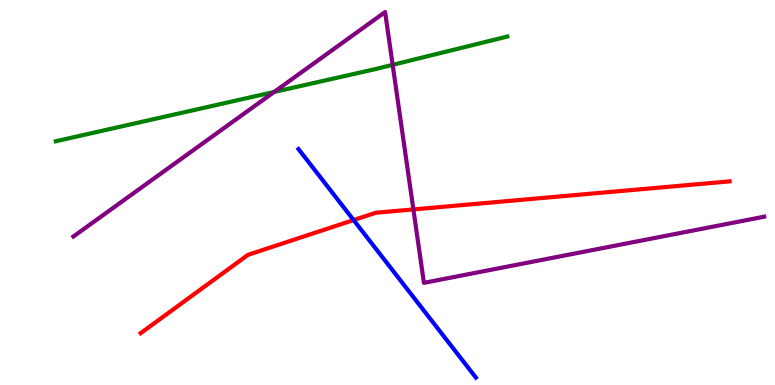[{'lines': ['blue', 'red'], 'intersections': [{'x': 4.56, 'y': 4.28}]}, {'lines': ['green', 'red'], 'intersections': []}, {'lines': ['purple', 'red'], 'intersections': [{'x': 5.33, 'y': 4.56}]}, {'lines': ['blue', 'green'], 'intersections': []}, {'lines': ['blue', 'purple'], 'intersections': []}, {'lines': ['green', 'purple'], 'intersections': [{'x': 3.54, 'y': 7.61}, {'x': 5.07, 'y': 8.32}]}]